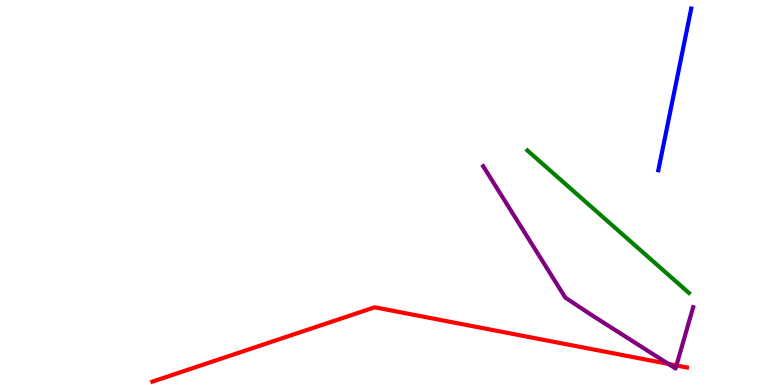[{'lines': ['blue', 'red'], 'intersections': []}, {'lines': ['green', 'red'], 'intersections': []}, {'lines': ['purple', 'red'], 'intersections': [{'x': 8.62, 'y': 0.548}, {'x': 8.73, 'y': 0.507}]}, {'lines': ['blue', 'green'], 'intersections': []}, {'lines': ['blue', 'purple'], 'intersections': []}, {'lines': ['green', 'purple'], 'intersections': []}]